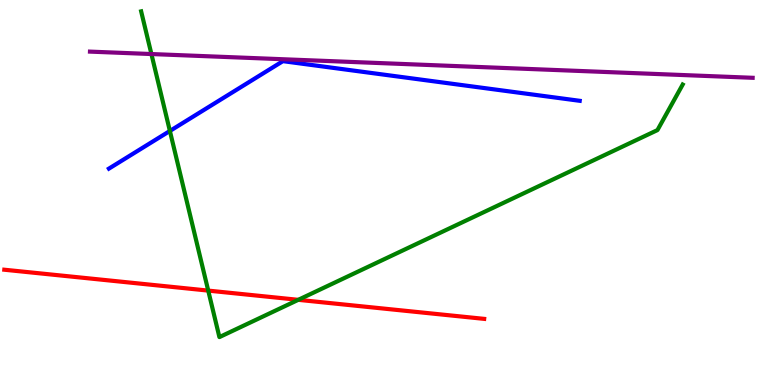[{'lines': ['blue', 'red'], 'intersections': []}, {'lines': ['green', 'red'], 'intersections': [{'x': 2.69, 'y': 2.45}, {'x': 3.85, 'y': 2.21}]}, {'lines': ['purple', 'red'], 'intersections': []}, {'lines': ['blue', 'green'], 'intersections': [{'x': 2.19, 'y': 6.6}]}, {'lines': ['blue', 'purple'], 'intersections': []}, {'lines': ['green', 'purple'], 'intersections': [{'x': 1.95, 'y': 8.6}]}]